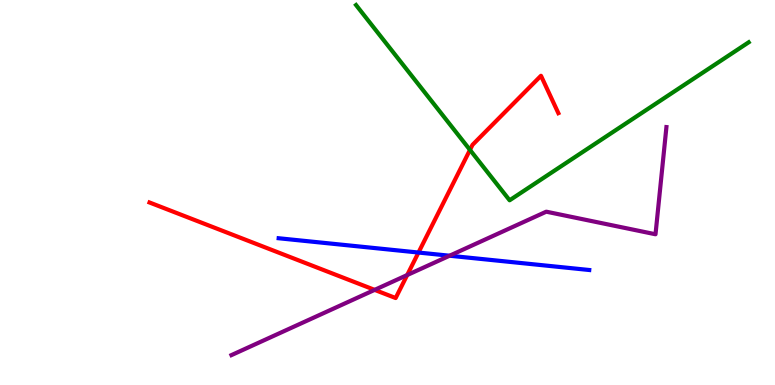[{'lines': ['blue', 'red'], 'intersections': [{'x': 5.4, 'y': 3.44}]}, {'lines': ['green', 'red'], 'intersections': [{'x': 6.06, 'y': 6.11}]}, {'lines': ['purple', 'red'], 'intersections': [{'x': 4.83, 'y': 2.47}, {'x': 5.25, 'y': 2.86}]}, {'lines': ['blue', 'green'], 'intersections': []}, {'lines': ['blue', 'purple'], 'intersections': [{'x': 5.8, 'y': 3.36}]}, {'lines': ['green', 'purple'], 'intersections': []}]